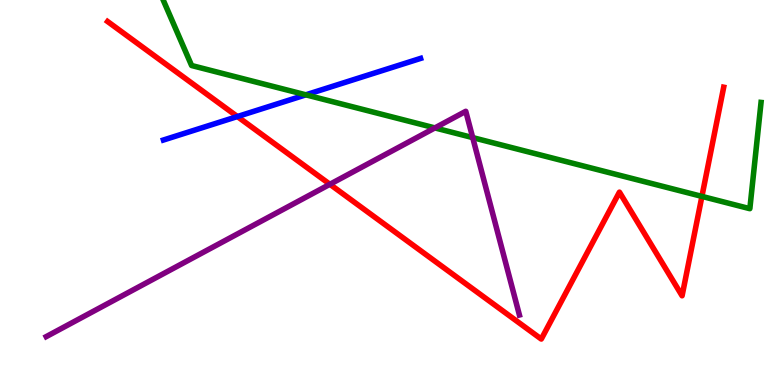[{'lines': ['blue', 'red'], 'intersections': [{'x': 3.06, 'y': 6.97}]}, {'lines': ['green', 'red'], 'intersections': [{'x': 9.06, 'y': 4.9}]}, {'lines': ['purple', 'red'], 'intersections': [{'x': 4.26, 'y': 5.21}]}, {'lines': ['blue', 'green'], 'intersections': [{'x': 3.95, 'y': 7.54}]}, {'lines': ['blue', 'purple'], 'intersections': []}, {'lines': ['green', 'purple'], 'intersections': [{'x': 5.61, 'y': 6.68}, {'x': 6.1, 'y': 6.43}]}]